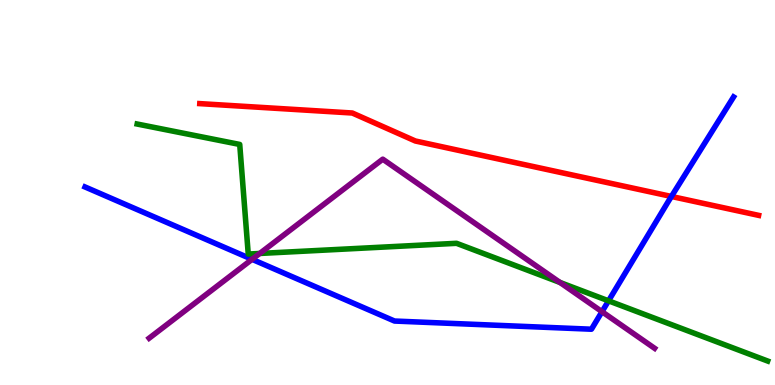[{'lines': ['blue', 'red'], 'intersections': [{'x': 8.66, 'y': 4.9}]}, {'lines': ['green', 'red'], 'intersections': []}, {'lines': ['purple', 'red'], 'intersections': []}, {'lines': ['blue', 'green'], 'intersections': [{'x': 7.85, 'y': 2.19}]}, {'lines': ['blue', 'purple'], 'intersections': [{'x': 3.25, 'y': 3.26}, {'x': 7.77, 'y': 1.9}]}, {'lines': ['green', 'purple'], 'intersections': [{'x': 3.35, 'y': 3.42}, {'x': 7.23, 'y': 2.66}]}]